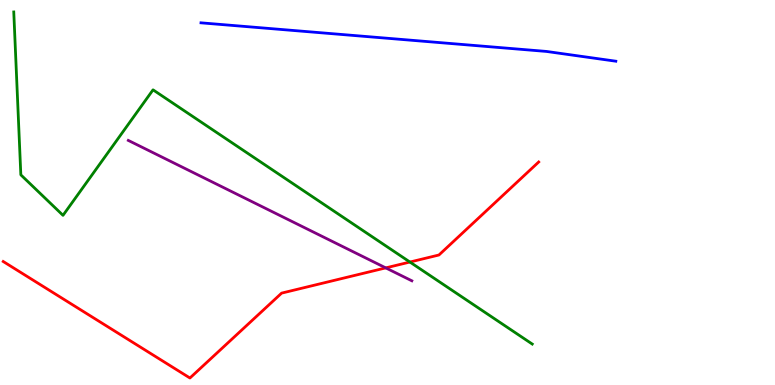[{'lines': ['blue', 'red'], 'intersections': []}, {'lines': ['green', 'red'], 'intersections': [{'x': 5.29, 'y': 3.19}]}, {'lines': ['purple', 'red'], 'intersections': [{'x': 4.98, 'y': 3.04}]}, {'lines': ['blue', 'green'], 'intersections': []}, {'lines': ['blue', 'purple'], 'intersections': []}, {'lines': ['green', 'purple'], 'intersections': []}]